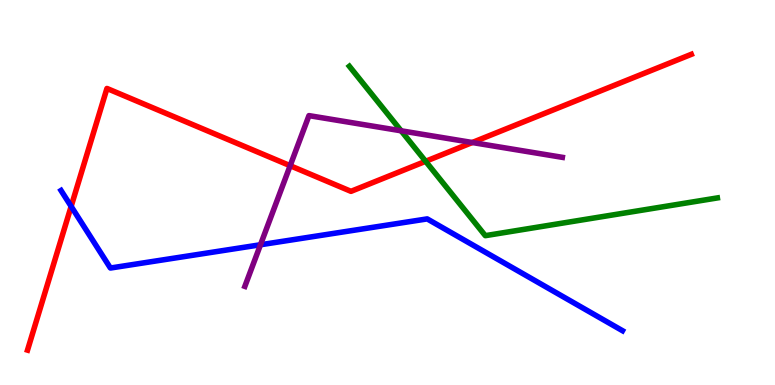[{'lines': ['blue', 'red'], 'intersections': [{'x': 0.918, 'y': 4.64}]}, {'lines': ['green', 'red'], 'intersections': [{'x': 5.49, 'y': 5.81}]}, {'lines': ['purple', 'red'], 'intersections': [{'x': 3.74, 'y': 5.7}, {'x': 6.09, 'y': 6.3}]}, {'lines': ['blue', 'green'], 'intersections': []}, {'lines': ['blue', 'purple'], 'intersections': [{'x': 3.36, 'y': 3.64}]}, {'lines': ['green', 'purple'], 'intersections': [{'x': 5.18, 'y': 6.6}]}]